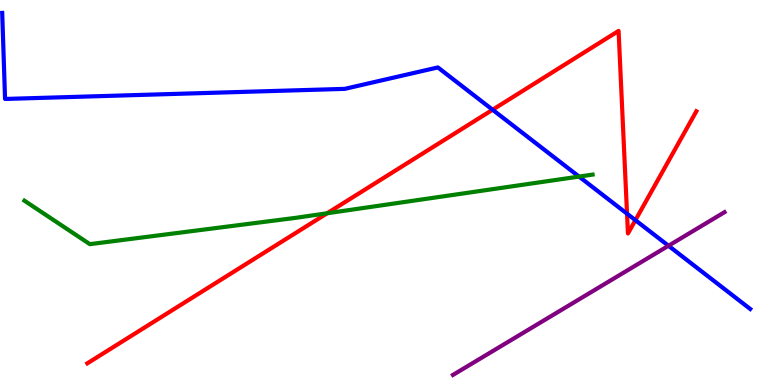[{'lines': ['blue', 'red'], 'intersections': [{'x': 6.36, 'y': 7.15}, {'x': 8.09, 'y': 4.45}, {'x': 8.2, 'y': 4.28}]}, {'lines': ['green', 'red'], 'intersections': [{'x': 4.22, 'y': 4.46}]}, {'lines': ['purple', 'red'], 'intersections': []}, {'lines': ['blue', 'green'], 'intersections': [{'x': 7.47, 'y': 5.41}]}, {'lines': ['blue', 'purple'], 'intersections': [{'x': 8.63, 'y': 3.62}]}, {'lines': ['green', 'purple'], 'intersections': []}]